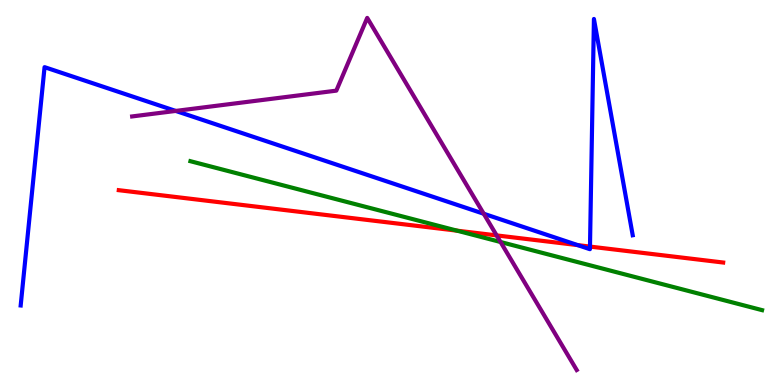[{'lines': ['blue', 'red'], 'intersections': [{'x': 7.45, 'y': 3.63}, {'x': 7.61, 'y': 3.6}]}, {'lines': ['green', 'red'], 'intersections': [{'x': 5.9, 'y': 4.01}]}, {'lines': ['purple', 'red'], 'intersections': [{'x': 6.41, 'y': 3.89}]}, {'lines': ['blue', 'green'], 'intersections': []}, {'lines': ['blue', 'purple'], 'intersections': [{'x': 2.27, 'y': 7.12}, {'x': 6.24, 'y': 4.45}]}, {'lines': ['green', 'purple'], 'intersections': [{'x': 6.46, 'y': 3.71}]}]